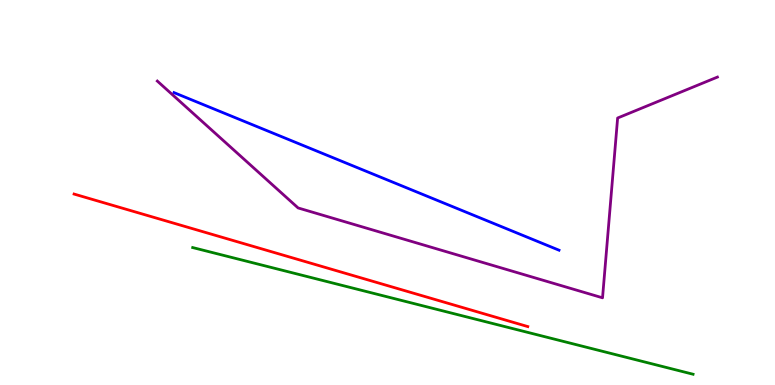[{'lines': ['blue', 'red'], 'intersections': []}, {'lines': ['green', 'red'], 'intersections': []}, {'lines': ['purple', 'red'], 'intersections': []}, {'lines': ['blue', 'green'], 'intersections': []}, {'lines': ['blue', 'purple'], 'intersections': []}, {'lines': ['green', 'purple'], 'intersections': []}]